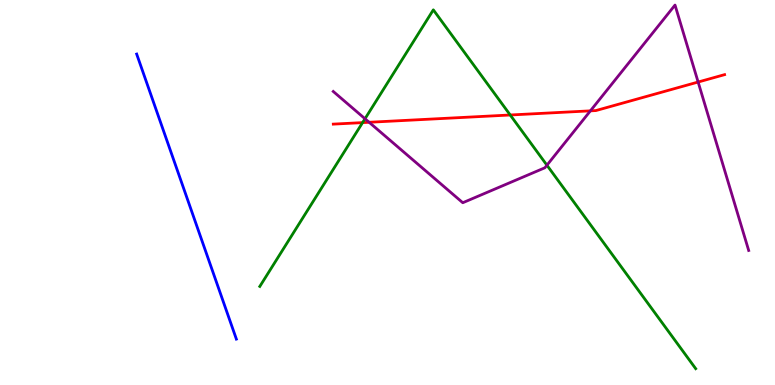[{'lines': ['blue', 'red'], 'intersections': []}, {'lines': ['green', 'red'], 'intersections': [{'x': 4.68, 'y': 6.82}, {'x': 6.58, 'y': 7.01}]}, {'lines': ['purple', 'red'], 'intersections': [{'x': 4.76, 'y': 6.82}, {'x': 7.62, 'y': 7.12}, {'x': 9.01, 'y': 7.87}]}, {'lines': ['blue', 'green'], 'intersections': []}, {'lines': ['blue', 'purple'], 'intersections': []}, {'lines': ['green', 'purple'], 'intersections': [{'x': 4.71, 'y': 6.92}, {'x': 7.06, 'y': 5.71}]}]